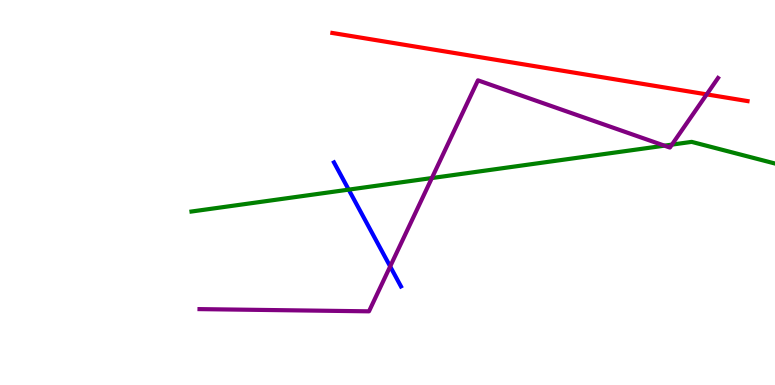[{'lines': ['blue', 'red'], 'intersections': []}, {'lines': ['green', 'red'], 'intersections': []}, {'lines': ['purple', 'red'], 'intersections': [{'x': 9.12, 'y': 7.55}]}, {'lines': ['blue', 'green'], 'intersections': [{'x': 4.5, 'y': 5.07}]}, {'lines': ['blue', 'purple'], 'intersections': [{'x': 5.03, 'y': 3.08}]}, {'lines': ['green', 'purple'], 'intersections': [{'x': 5.57, 'y': 5.38}, {'x': 8.57, 'y': 6.22}, {'x': 8.67, 'y': 6.24}]}]